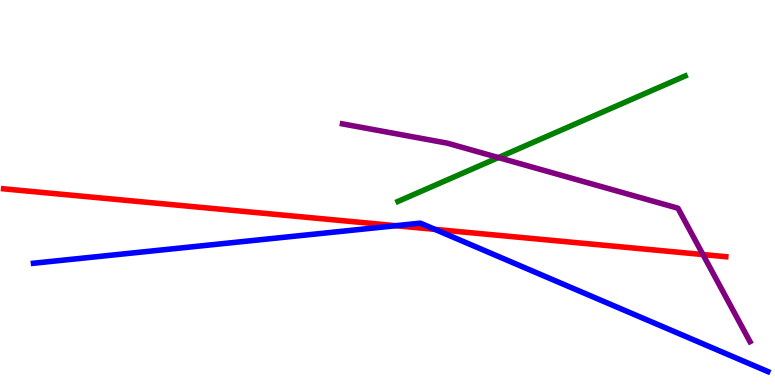[{'lines': ['blue', 'red'], 'intersections': [{'x': 5.11, 'y': 4.14}, {'x': 5.61, 'y': 4.04}]}, {'lines': ['green', 'red'], 'intersections': []}, {'lines': ['purple', 'red'], 'intersections': [{'x': 9.07, 'y': 3.39}]}, {'lines': ['blue', 'green'], 'intersections': []}, {'lines': ['blue', 'purple'], 'intersections': []}, {'lines': ['green', 'purple'], 'intersections': [{'x': 6.43, 'y': 5.91}]}]